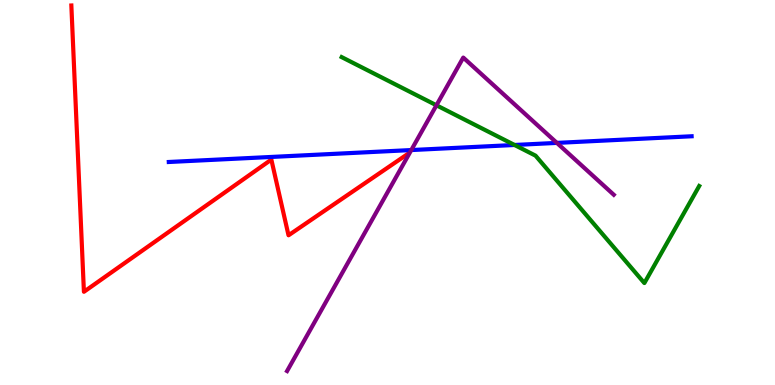[{'lines': ['blue', 'red'], 'intersections': []}, {'lines': ['green', 'red'], 'intersections': []}, {'lines': ['purple', 'red'], 'intersections': []}, {'lines': ['blue', 'green'], 'intersections': [{'x': 6.64, 'y': 6.23}]}, {'lines': ['blue', 'purple'], 'intersections': [{'x': 5.31, 'y': 6.1}, {'x': 7.19, 'y': 6.29}]}, {'lines': ['green', 'purple'], 'intersections': [{'x': 5.63, 'y': 7.27}]}]